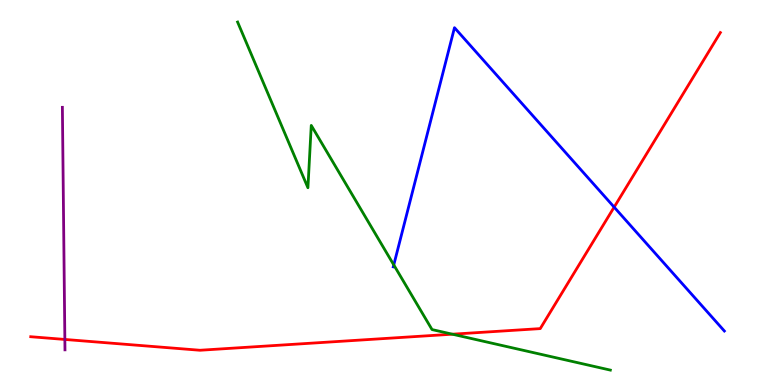[{'lines': ['blue', 'red'], 'intersections': [{'x': 7.92, 'y': 4.62}]}, {'lines': ['green', 'red'], 'intersections': [{'x': 5.84, 'y': 1.32}]}, {'lines': ['purple', 'red'], 'intersections': [{'x': 0.837, 'y': 1.18}]}, {'lines': ['blue', 'green'], 'intersections': [{'x': 5.08, 'y': 3.12}]}, {'lines': ['blue', 'purple'], 'intersections': []}, {'lines': ['green', 'purple'], 'intersections': []}]